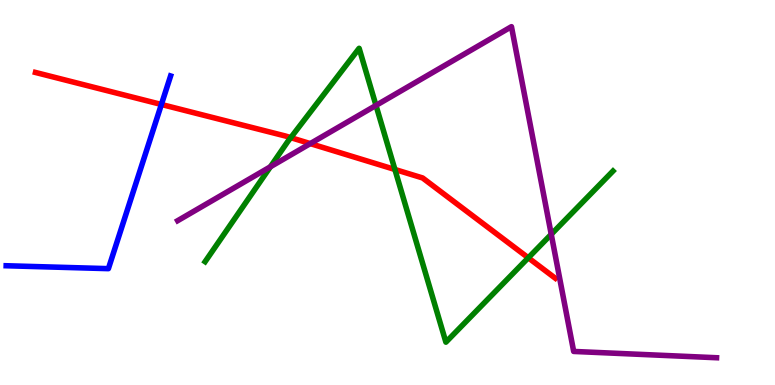[{'lines': ['blue', 'red'], 'intersections': [{'x': 2.08, 'y': 7.29}]}, {'lines': ['green', 'red'], 'intersections': [{'x': 3.75, 'y': 6.42}, {'x': 5.1, 'y': 5.6}, {'x': 6.82, 'y': 3.3}]}, {'lines': ['purple', 'red'], 'intersections': [{'x': 4.0, 'y': 6.27}]}, {'lines': ['blue', 'green'], 'intersections': []}, {'lines': ['blue', 'purple'], 'intersections': []}, {'lines': ['green', 'purple'], 'intersections': [{'x': 3.49, 'y': 5.67}, {'x': 4.85, 'y': 7.26}, {'x': 7.11, 'y': 3.91}]}]